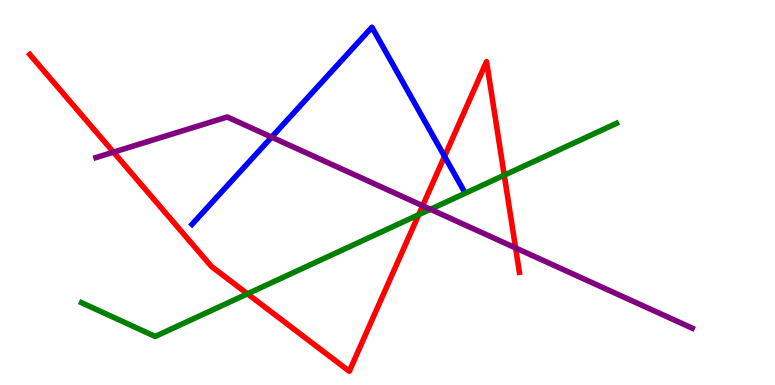[{'lines': ['blue', 'red'], 'intersections': [{'x': 5.74, 'y': 5.94}]}, {'lines': ['green', 'red'], 'intersections': [{'x': 3.19, 'y': 2.37}, {'x': 5.4, 'y': 4.42}, {'x': 6.51, 'y': 5.45}]}, {'lines': ['purple', 'red'], 'intersections': [{'x': 1.46, 'y': 6.05}, {'x': 5.45, 'y': 4.66}, {'x': 6.65, 'y': 3.56}]}, {'lines': ['blue', 'green'], 'intersections': []}, {'lines': ['blue', 'purple'], 'intersections': [{'x': 3.5, 'y': 6.44}]}, {'lines': ['green', 'purple'], 'intersections': [{'x': 5.55, 'y': 4.56}]}]